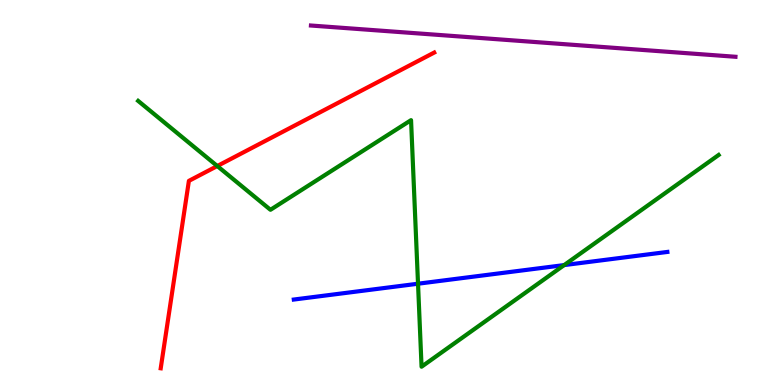[{'lines': ['blue', 'red'], 'intersections': []}, {'lines': ['green', 'red'], 'intersections': [{'x': 2.8, 'y': 5.69}]}, {'lines': ['purple', 'red'], 'intersections': []}, {'lines': ['blue', 'green'], 'intersections': [{'x': 5.39, 'y': 2.63}, {'x': 7.28, 'y': 3.11}]}, {'lines': ['blue', 'purple'], 'intersections': []}, {'lines': ['green', 'purple'], 'intersections': []}]